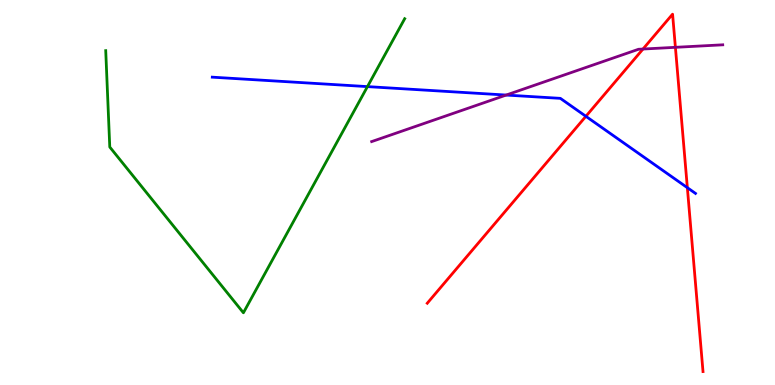[{'lines': ['blue', 'red'], 'intersections': [{'x': 7.56, 'y': 6.98}, {'x': 8.87, 'y': 5.13}]}, {'lines': ['green', 'red'], 'intersections': []}, {'lines': ['purple', 'red'], 'intersections': [{'x': 8.3, 'y': 8.73}, {'x': 8.71, 'y': 8.77}]}, {'lines': ['blue', 'green'], 'intersections': [{'x': 4.74, 'y': 7.75}]}, {'lines': ['blue', 'purple'], 'intersections': [{'x': 6.53, 'y': 7.53}]}, {'lines': ['green', 'purple'], 'intersections': []}]